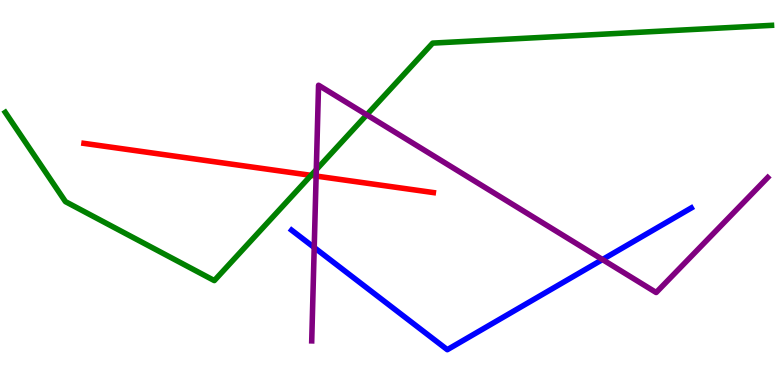[{'lines': ['blue', 'red'], 'intersections': []}, {'lines': ['green', 'red'], 'intersections': [{'x': 4.01, 'y': 5.45}]}, {'lines': ['purple', 'red'], 'intersections': [{'x': 4.08, 'y': 5.43}]}, {'lines': ['blue', 'green'], 'intersections': []}, {'lines': ['blue', 'purple'], 'intersections': [{'x': 4.05, 'y': 3.57}, {'x': 7.77, 'y': 3.26}]}, {'lines': ['green', 'purple'], 'intersections': [{'x': 4.08, 'y': 5.59}, {'x': 4.73, 'y': 7.02}]}]